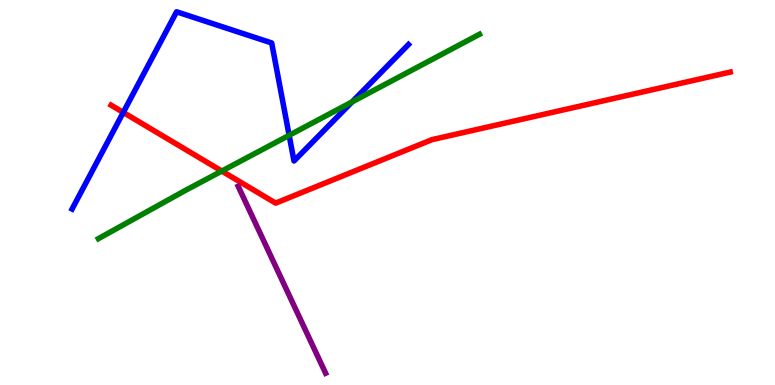[{'lines': ['blue', 'red'], 'intersections': [{'x': 1.59, 'y': 7.08}]}, {'lines': ['green', 'red'], 'intersections': [{'x': 2.86, 'y': 5.56}]}, {'lines': ['purple', 'red'], 'intersections': []}, {'lines': ['blue', 'green'], 'intersections': [{'x': 3.73, 'y': 6.49}, {'x': 4.54, 'y': 7.35}]}, {'lines': ['blue', 'purple'], 'intersections': []}, {'lines': ['green', 'purple'], 'intersections': []}]